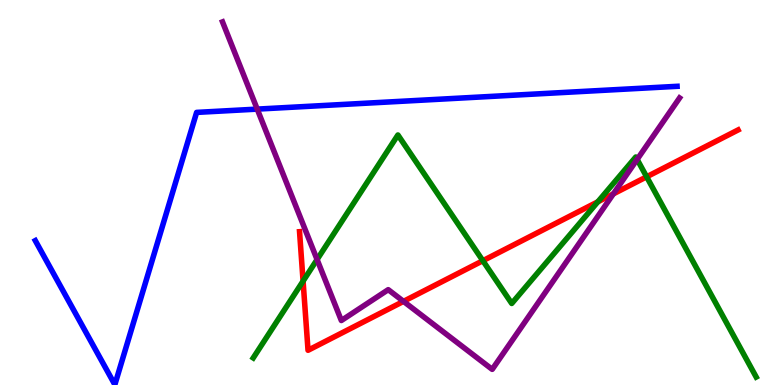[{'lines': ['blue', 'red'], 'intersections': []}, {'lines': ['green', 'red'], 'intersections': [{'x': 3.91, 'y': 2.7}, {'x': 6.23, 'y': 3.23}, {'x': 7.71, 'y': 4.76}, {'x': 8.34, 'y': 5.41}]}, {'lines': ['purple', 'red'], 'intersections': [{'x': 5.21, 'y': 2.17}, {'x': 7.91, 'y': 4.96}]}, {'lines': ['blue', 'green'], 'intersections': []}, {'lines': ['blue', 'purple'], 'intersections': [{'x': 3.32, 'y': 7.17}]}, {'lines': ['green', 'purple'], 'intersections': [{'x': 4.09, 'y': 3.26}, {'x': 8.22, 'y': 5.86}]}]